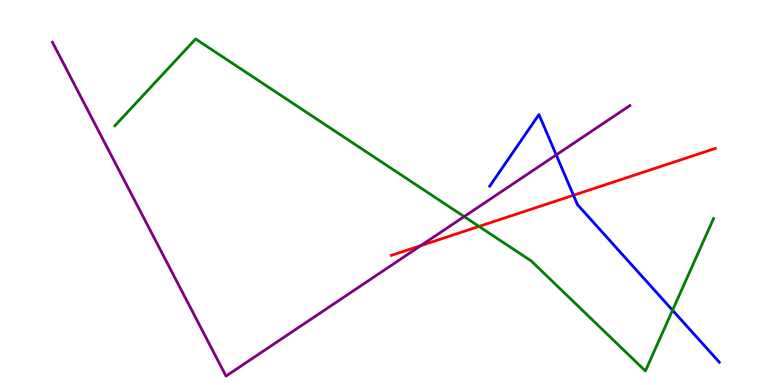[{'lines': ['blue', 'red'], 'intersections': [{'x': 7.4, 'y': 4.93}]}, {'lines': ['green', 'red'], 'intersections': [{'x': 6.18, 'y': 4.12}]}, {'lines': ['purple', 'red'], 'intersections': [{'x': 5.43, 'y': 3.62}]}, {'lines': ['blue', 'green'], 'intersections': [{'x': 8.68, 'y': 1.94}]}, {'lines': ['blue', 'purple'], 'intersections': [{'x': 7.18, 'y': 5.98}]}, {'lines': ['green', 'purple'], 'intersections': [{'x': 5.99, 'y': 4.37}]}]